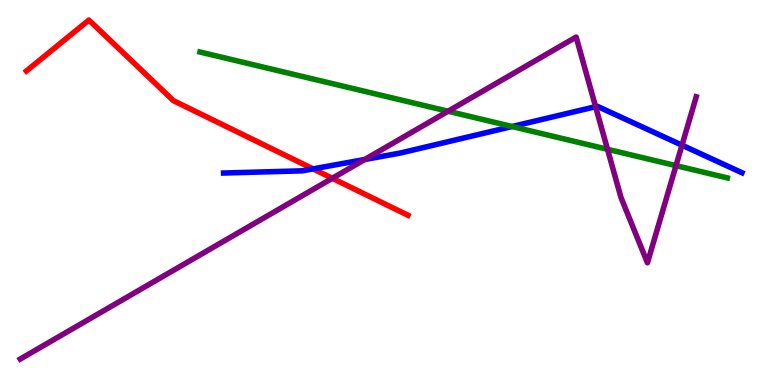[{'lines': ['blue', 'red'], 'intersections': [{'x': 4.04, 'y': 5.61}]}, {'lines': ['green', 'red'], 'intersections': []}, {'lines': ['purple', 'red'], 'intersections': [{'x': 4.29, 'y': 5.37}]}, {'lines': ['blue', 'green'], 'intersections': [{'x': 6.61, 'y': 6.71}]}, {'lines': ['blue', 'purple'], 'intersections': [{'x': 4.71, 'y': 5.86}, {'x': 7.69, 'y': 7.23}, {'x': 8.8, 'y': 6.23}]}, {'lines': ['green', 'purple'], 'intersections': [{'x': 5.78, 'y': 7.11}, {'x': 7.84, 'y': 6.12}, {'x': 8.72, 'y': 5.7}]}]